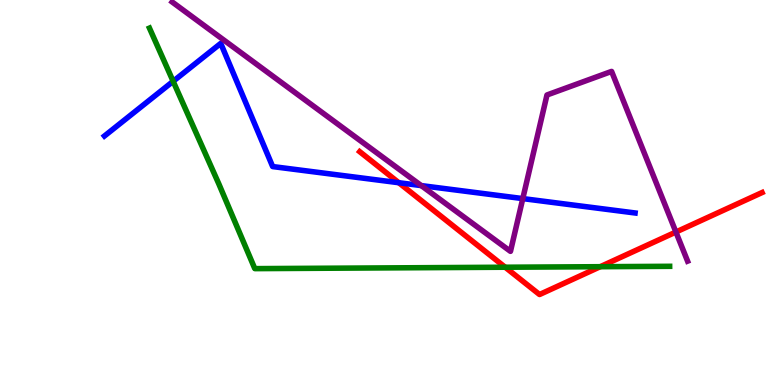[{'lines': ['blue', 'red'], 'intersections': [{'x': 5.15, 'y': 5.25}]}, {'lines': ['green', 'red'], 'intersections': [{'x': 6.52, 'y': 3.06}, {'x': 7.75, 'y': 3.07}]}, {'lines': ['purple', 'red'], 'intersections': [{'x': 8.72, 'y': 3.97}]}, {'lines': ['blue', 'green'], 'intersections': [{'x': 2.23, 'y': 7.89}]}, {'lines': ['blue', 'purple'], 'intersections': [{'x': 5.44, 'y': 5.18}, {'x': 6.75, 'y': 4.84}]}, {'lines': ['green', 'purple'], 'intersections': []}]